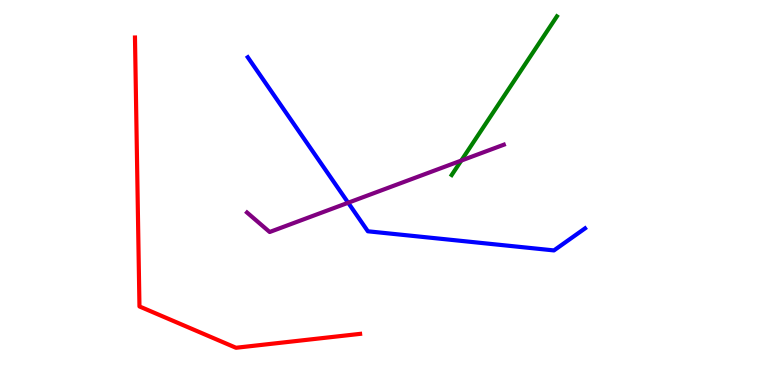[{'lines': ['blue', 'red'], 'intersections': []}, {'lines': ['green', 'red'], 'intersections': []}, {'lines': ['purple', 'red'], 'intersections': []}, {'lines': ['blue', 'green'], 'intersections': []}, {'lines': ['blue', 'purple'], 'intersections': [{'x': 4.49, 'y': 4.73}]}, {'lines': ['green', 'purple'], 'intersections': [{'x': 5.95, 'y': 5.83}]}]